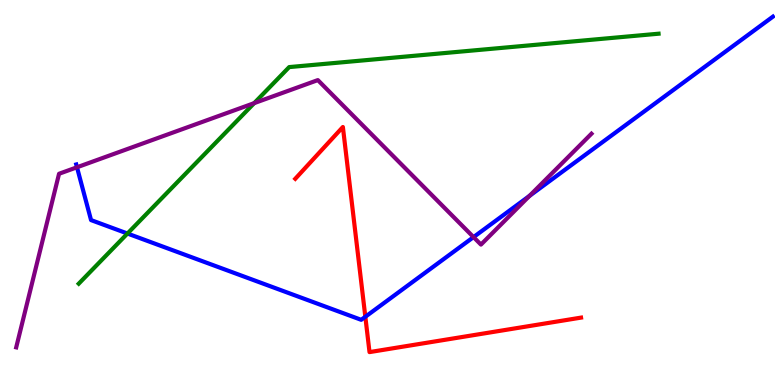[{'lines': ['blue', 'red'], 'intersections': [{'x': 4.71, 'y': 1.77}]}, {'lines': ['green', 'red'], 'intersections': []}, {'lines': ['purple', 'red'], 'intersections': []}, {'lines': ['blue', 'green'], 'intersections': [{'x': 1.64, 'y': 3.93}]}, {'lines': ['blue', 'purple'], 'intersections': [{'x': 0.993, 'y': 5.66}, {'x': 6.11, 'y': 3.84}, {'x': 6.83, 'y': 4.91}]}, {'lines': ['green', 'purple'], 'intersections': [{'x': 3.28, 'y': 7.32}]}]